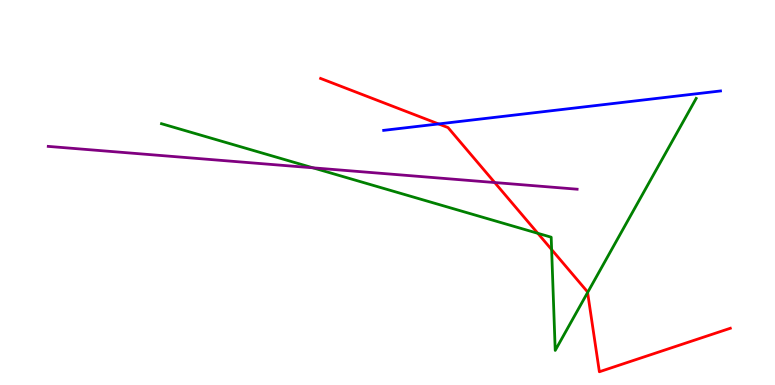[{'lines': ['blue', 'red'], 'intersections': [{'x': 5.66, 'y': 6.78}]}, {'lines': ['green', 'red'], 'intersections': [{'x': 6.94, 'y': 3.94}, {'x': 7.12, 'y': 3.52}, {'x': 7.58, 'y': 2.4}]}, {'lines': ['purple', 'red'], 'intersections': [{'x': 6.38, 'y': 5.26}]}, {'lines': ['blue', 'green'], 'intersections': []}, {'lines': ['blue', 'purple'], 'intersections': []}, {'lines': ['green', 'purple'], 'intersections': [{'x': 4.04, 'y': 5.64}]}]